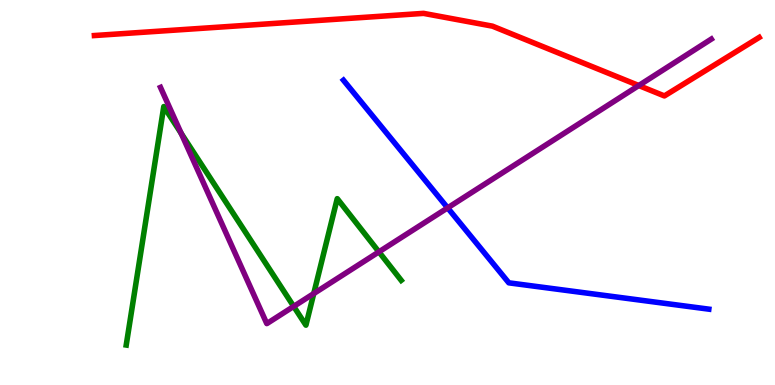[{'lines': ['blue', 'red'], 'intersections': []}, {'lines': ['green', 'red'], 'intersections': []}, {'lines': ['purple', 'red'], 'intersections': [{'x': 8.24, 'y': 7.78}]}, {'lines': ['blue', 'green'], 'intersections': []}, {'lines': ['blue', 'purple'], 'intersections': [{'x': 5.78, 'y': 4.6}]}, {'lines': ['green', 'purple'], 'intersections': [{'x': 2.34, 'y': 6.54}, {'x': 3.79, 'y': 2.04}, {'x': 4.05, 'y': 2.37}, {'x': 4.89, 'y': 3.46}]}]